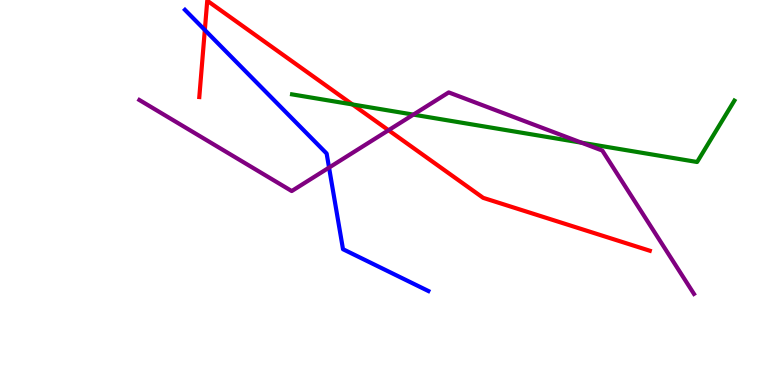[{'lines': ['blue', 'red'], 'intersections': [{'x': 2.64, 'y': 9.22}]}, {'lines': ['green', 'red'], 'intersections': [{'x': 4.55, 'y': 7.29}]}, {'lines': ['purple', 'red'], 'intersections': [{'x': 5.01, 'y': 6.62}]}, {'lines': ['blue', 'green'], 'intersections': []}, {'lines': ['blue', 'purple'], 'intersections': [{'x': 4.25, 'y': 5.65}]}, {'lines': ['green', 'purple'], 'intersections': [{'x': 5.33, 'y': 7.02}, {'x': 7.5, 'y': 6.29}]}]